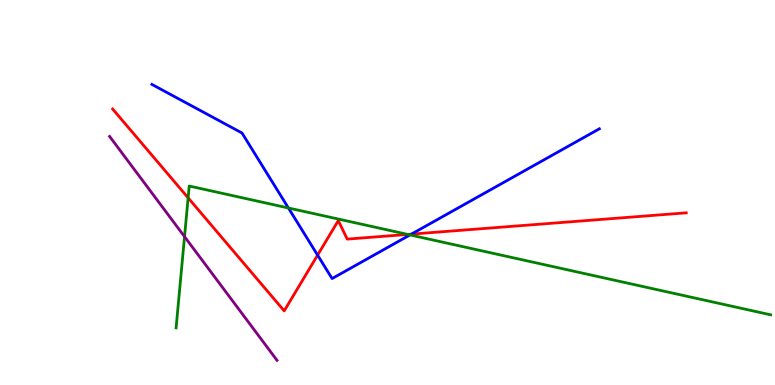[{'lines': ['blue', 'red'], 'intersections': [{'x': 4.1, 'y': 3.37}, {'x': 5.31, 'y': 3.92}]}, {'lines': ['green', 'red'], 'intersections': [{'x': 2.43, 'y': 4.86}, {'x': 5.26, 'y': 3.91}]}, {'lines': ['purple', 'red'], 'intersections': []}, {'lines': ['blue', 'green'], 'intersections': [{'x': 3.72, 'y': 4.6}, {'x': 5.29, 'y': 3.9}]}, {'lines': ['blue', 'purple'], 'intersections': []}, {'lines': ['green', 'purple'], 'intersections': [{'x': 2.38, 'y': 3.85}]}]